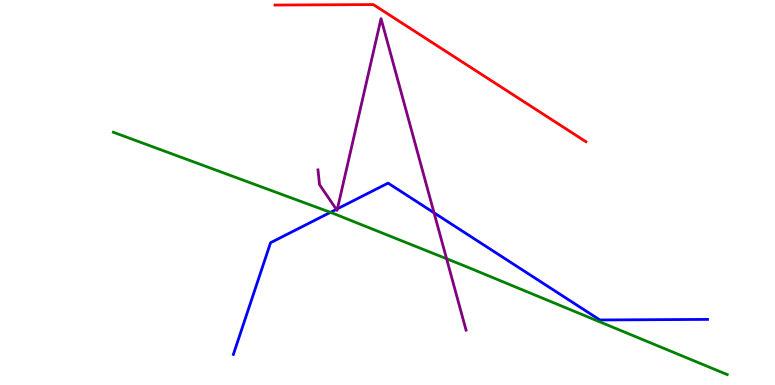[{'lines': ['blue', 'red'], 'intersections': []}, {'lines': ['green', 'red'], 'intersections': []}, {'lines': ['purple', 'red'], 'intersections': []}, {'lines': ['blue', 'green'], 'intersections': [{'x': 4.26, 'y': 4.48}]}, {'lines': ['blue', 'purple'], 'intersections': [{'x': 4.34, 'y': 4.56}, {'x': 4.35, 'y': 4.58}, {'x': 5.6, 'y': 4.47}]}, {'lines': ['green', 'purple'], 'intersections': [{'x': 5.76, 'y': 3.28}]}]